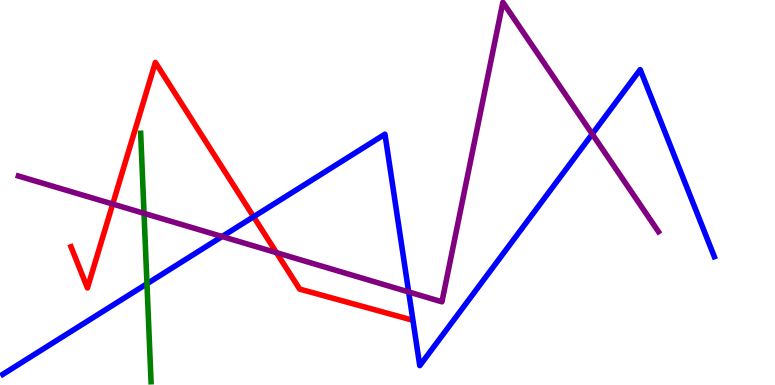[{'lines': ['blue', 'red'], 'intersections': [{'x': 3.27, 'y': 4.37}]}, {'lines': ['green', 'red'], 'intersections': []}, {'lines': ['purple', 'red'], 'intersections': [{'x': 1.45, 'y': 4.7}, {'x': 3.57, 'y': 3.44}]}, {'lines': ['blue', 'green'], 'intersections': [{'x': 1.9, 'y': 2.63}]}, {'lines': ['blue', 'purple'], 'intersections': [{'x': 2.87, 'y': 3.86}, {'x': 5.27, 'y': 2.42}, {'x': 7.64, 'y': 6.52}]}, {'lines': ['green', 'purple'], 'intersections': [{'x': 1.86, 'y': 4.46}]}]